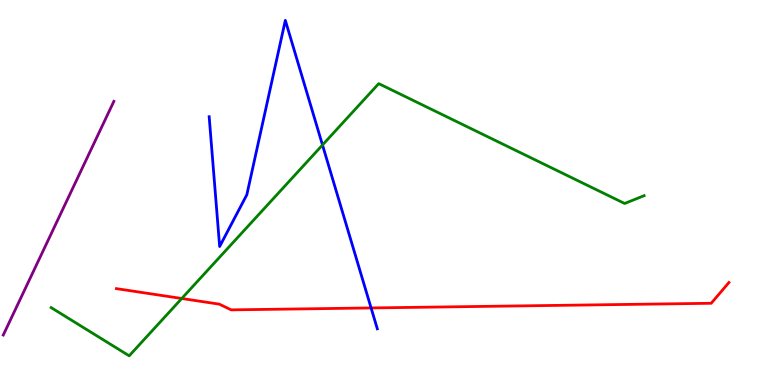[{'lines': ['blue', 'red'], 'intersections': [{'x': 4.79, 'y': 2.0}]}, {'lines': ['green', 'red'], 'intersections': [{'x': 2.35, 'y': 2.25}]}, {'lines': ['purple', 'red'], 'intersections': []}, {'lines': ['blue', 'green'], 'intersections': [{'x': 4.16, 'y': 6.23}]}, {'lines': ['blue', 'purple'], 'intersections': []}, {'lines': ['green', 'purple'], 'intersections': []}]